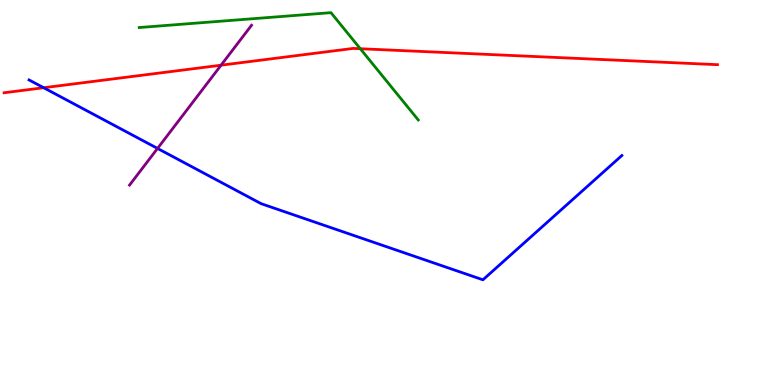[{'lines': ['blue', 'red'], 'intersections': [{'x': 0.564, 'y': 7.72}]}, {'lines': ['green', 'red'], 'intersections': [{'x': 4.65, 'y': 8.73}]}, {'lines': ['purple', 'red'], 'intersections': [{'x': 2.85, 'y': 8.31}]}, {'lines': ['blue', 'green'], 'intersections': []}, {'lines': ['blue', 'purple'], 'intersections': [{'x': 2.03, 'y': 6.14}]}, {'lines': ['green', 'purple'], 'intersections': []}]